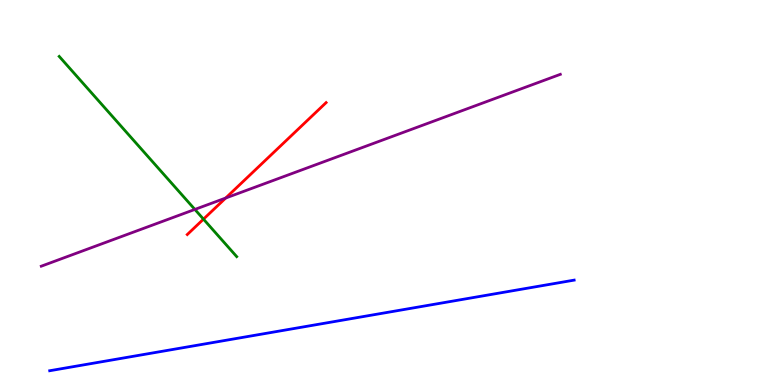[{'lines': ['blue', 'red'], 'intersections': []}, {'lines': ['green', 'red'], 'intersections': [{'x': 2.63, 'y': 4.31}]}, {'lines': ['purple', 'red'], 'intersections': [{'x': 2.91, 'y': 4.86}]}, {'lines': ['blue', 'green'], 'intersections': []}, {'lines': ['blue', 'purple'], 'intersections': []}, {'lines': ['green', 'purple'], 'intersections': [{'x': 2.51, 'y': 4.56}]}]